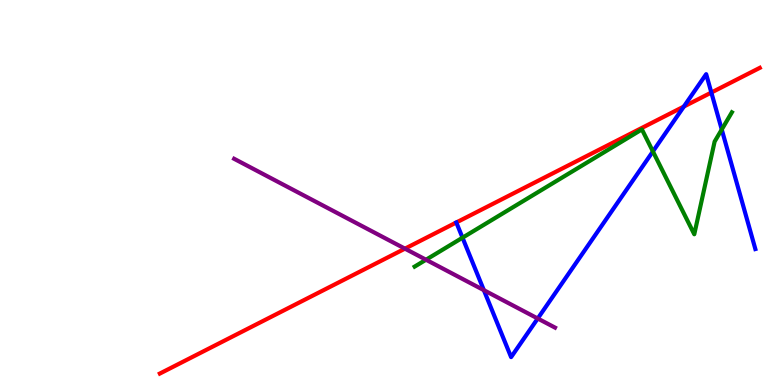[{'lines': ['blue', 'red'], 'intersections': [{'x': 5.89, 'y': 4.22}, {'x': 8.82, 'y': 7.23}, {'x': 9.18, 'y': 7.6}]}, {'lines': ['green', 'red'], 'intersections': []}, {'lines': ['purple', 'red'], 'intersections': [{'x': 5.23, 'y': 3.54}]}, {'lines': ['blue', 'green'], 'intersections': [{'x': 5.97, 'y': 3.83}, {'x': 8.42, 'y': 6.07}, {'x': 9.31, 'y': 6.64}]}, {'lines': ['blue', 'purple'], 'intersections': [{'x': 6.24, 'y': 2.46}, {'x': 6.94, 'y': 1.73}]}, {'lines': ['green', 'purple'], 'intersections': [{'x': 5.5, 'y': 3.25}]}]